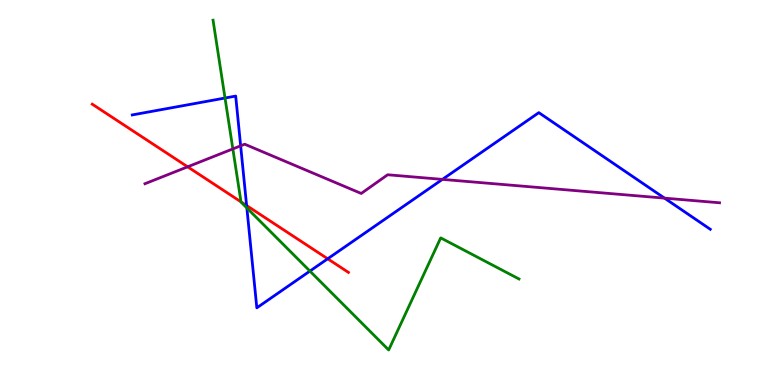[{'lines': ['blue', 'red'], 'intersections': [{'x': 3.18, 'y': 4.66}, {'x': 4.23, 'y': 3.28}]}, {'lines': ['green', 'red'], 'intersections': [{'x': 3.11, 'y': 4.76}]}, {'lines': ['purple', 'red'], 'intersections': [{'x': 2.42, 'y': 5.67}]}, {'lines': ['blue', 'green'], 'intersections': [{'x': 2.9, 'y': 7.45}, {'x': 3.19, 'y': 4.6}, {'x': 4.0, 'y': 2.96}]}, {'lines': ['blue', 'purple'], 'intersections': [{'x': 3.11, 'y': 6.21}, {'x': 5.71, 'y': 5.34}, {'x': 8.57, 'y': 4.85}]}, {'lines': ['green', 'purple'], 'intersections': [{'x': 3.0, 'y': 6.13}]}]